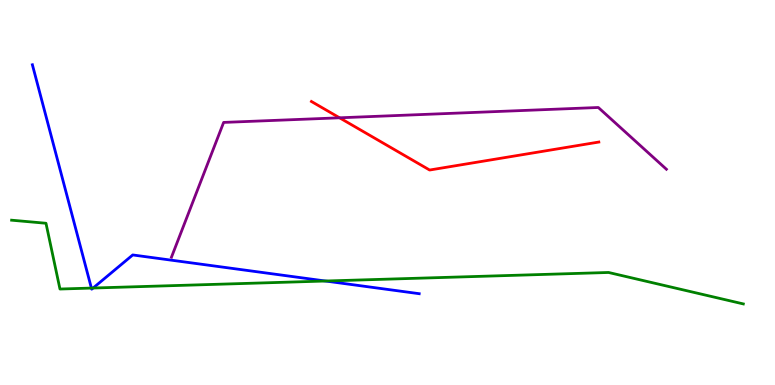[{'lines': ['blue', 'red'], 'intersections': []}, {'lines': ['green', 'red'], 'intersections': []}, {'lines': ['purple', 'red'], 'intersections': [{'x': 4.38, 'y': 6.94}]}, {'lines': ['blue', 'green'], 'intersections': [{'x': 1.18, 'y': 2.52}, {'x': 1.2, 'y': 2.52}, {'x': 4.2, 'y': 2.7}]}, {'lines': ['blue', 'purple'], 'intersections': []}, {'lines': ['green', 'purple'], 'intersections': []}]